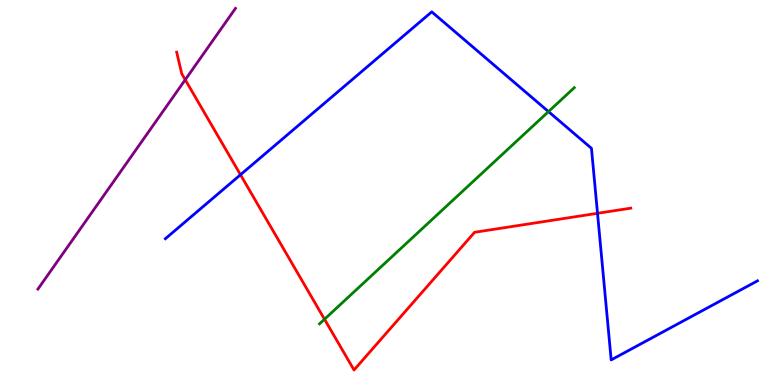[{'lines': ['blue', 'red'], 'intersections': [{'x': 3.1, 'y': 5.46}, {'x': 7.71, 'y': 4.46}]}, {'lines': ['green', 'red'], 'intersections': [{'x': 4.19, 'y': 1.71}]}, {'lines': ['purple', 'red'], 'intersections': [{'x': 2.39, 'y': 7.93}]}, {'lines': ['blue', 'green'], 'intersections': [{'x': 7.08, 'y': 7.1}]}, {'lines': ['blue', 'purple'], 'intersections': []}, {'lines': ['green', 'purple'], 'intersections': []}]